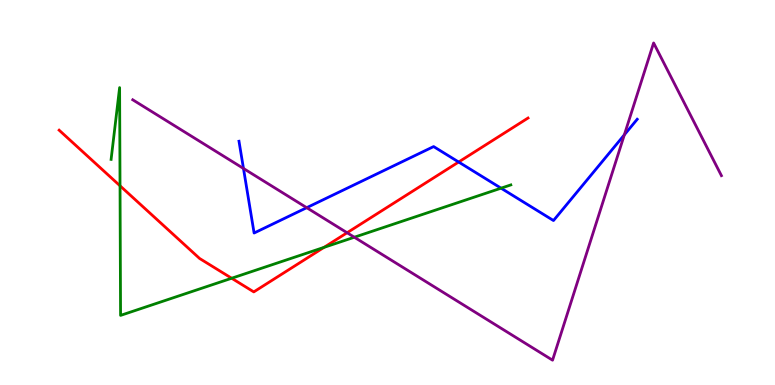[{'lines': ['blue', 'red'], 'intersections': [{'x': 5.92, 'y': 5.79}]}, {'lines': ['green', 'red'], 'intersections': [{'x': 1.55, 'y': 5.17}, {'x': 2.99, 'y': 2.77}, {'x': 4.18, 'y': 3.57}]}, {'lines': ['purple', 'red'], 'intersections': [{'x': 4.48, 'y': 3.95}]}, {'lines': ['blue', 'green'], 'intersections': [{'x': 6.47, 'y': 5.11}]}, {'lines': ['blue', 'purple'], 'intersections': [{'x': 3.14, 'y': 5.62}, {'x': 3.96, 'y': 4.61}, {'x': 8.06, 'y': 6.5}]}, {'lines': ['green', 'purple'], 'intersections': [{'x': 4.57, 'y': 3.84}]}]